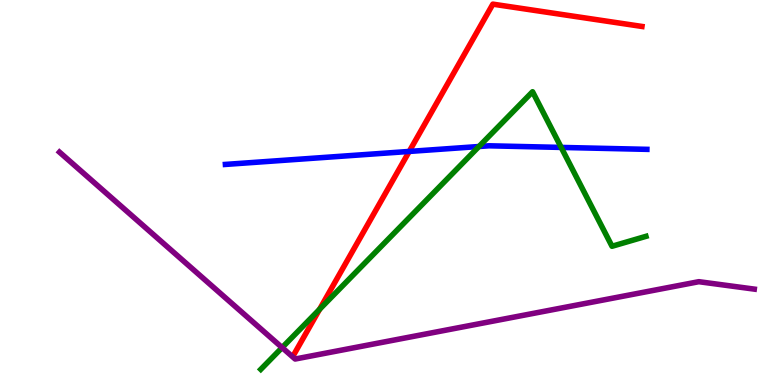[{'lines': ['blue', 'red'], 'intersections': [{'x': 5.28, 'y': 6.07}]}, {'lines': ['green', 'red'], 'intersections': [{'x': 4.12, 'y': 1.97}]}, {'lines': ['purple', 'red'], 'intersections': []}, {'lines': ['blue', 'green'], 'intersections': [{'x': 6.18, 'y': 6.19}, {'x': 7.24, 'y': 6.17}]}, {'lines': ['blue', 'purple'], 'intersections': []}, {'lines': ['green', 'purple'], 'intersections': [{'x': 3.64, 'y': 0.972}]}]